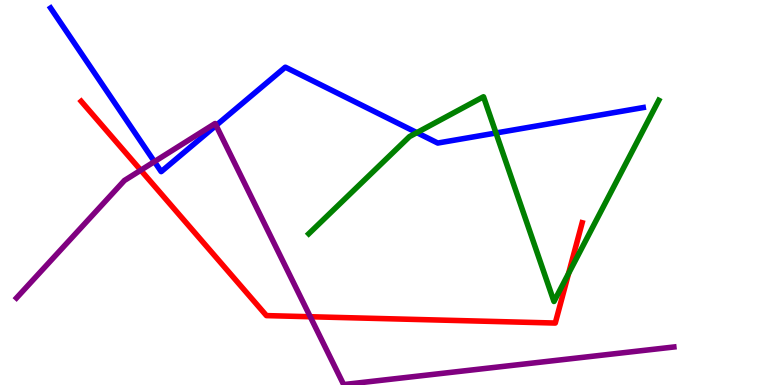[{'lines': ['blue', 'red'], 'intersections': []}, {'lines': ['green', 'red'], 'intersections': [{'x': 7.34, 'y': 2.9}]}, {'lines': ['purple', 'red'], 'intersections': [{'x': 1.82, 'y': 5.58}, {'x': 4.0, 'y': 1.77}]}, {'lines': ['blue', 'green'], 'intersections': [{'x': 5.38, 'y': 6.55}, {'x': 6.4, 'y': 6.55}]}, {'lines': ['blue', 'purple'], 'intersections': [{'x': 1.99, 'y': 5.8}, {'x': 2.79, 'y': 6.74}]}, {'lines': ['green', 'purple'], 'intersections': []}]